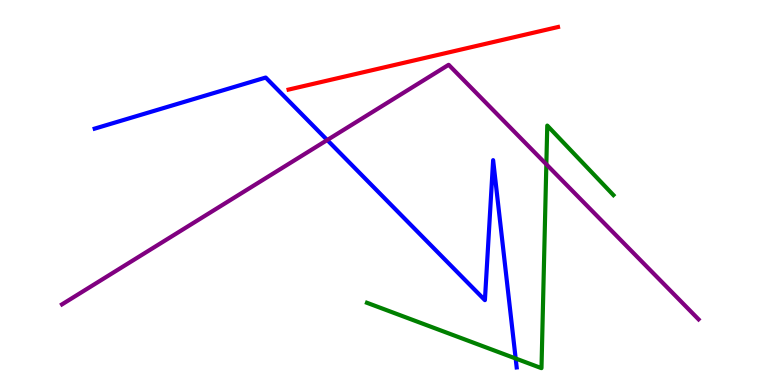[{'lines': ['blue', 'red'], 'intersections': []}, {'lines': ['green', 'red'], 'intersections': []}, {'lines': ['purple', 'red'], 'intersections': []}, {'lines': ['blue', 'green'], 'intersections': [{'x': 6.65, 'y': 0.688}]}, {'lines': ['blue', 'purple'], 'intersections': [{'x': 4.22, 'y': 6.36}]}, {'lines': ['green', 'purple'], 'intersections': [{'x': 7.05, 'y': 5.73}]}]